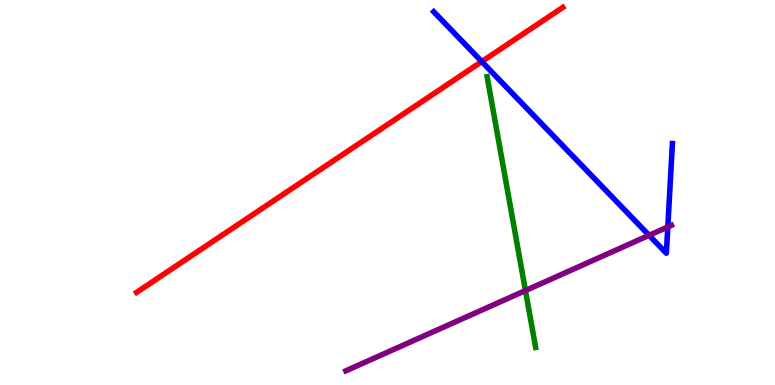[{'lines': ['blue', 'red'], 'intersections': [{'x': 6.22, 'y': 8.4}]}, {'lines': ['green', 'red'], 'intersections': []}, {'lines': ['purple', 'red'], 'intersections': []}, {'lines': ['blue', 'green'], 'intersections': []}, {'lines': ['blue', 'purple'], 'intersections': [{'x': 8.38, 'y': 3.89}, {'x': 8.62, 'y': 4.11}]}, {'lines': ['green', 'purple'], 'intersections': [{'x': 6.78, 'y': 2.45}]}]